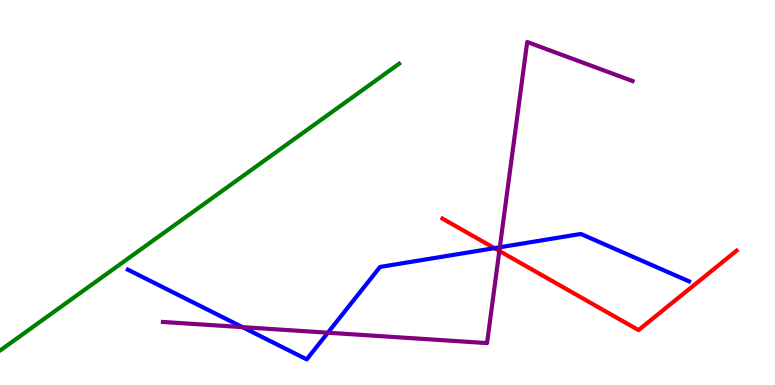[{'lines': ['blue', 'red'], 'intersections': [{'x': 6.38, 'y': 3.55}]}, {'lines': ['green', 'red'], 'intersections': []}, {'lines': ['purple', 'red'], 'intersections': [{'x': 6.44, 'y': 3.48}]}, {'lines': ['blue', 'green'], 'intersections': []}, {'lines': ['blue', 'purple'], 'intersections': [{'x': 3.13, 'y': 1.5}, {'x': 4.23, 'y': 1.36}, {'x': 6.45, 'y': 3.58}]}, {'lines': ['green', 'purple'], 'intersections': []}]